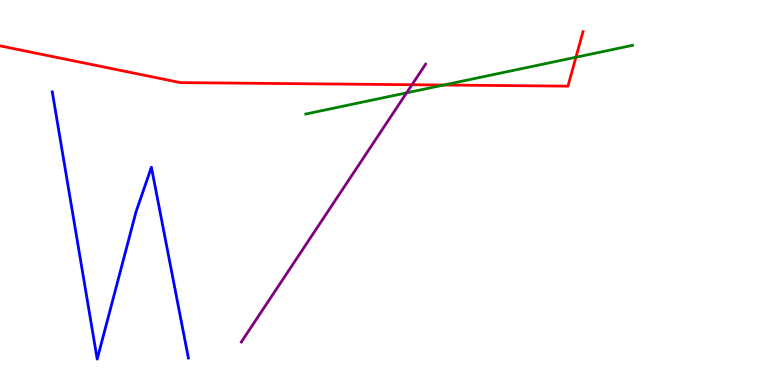[{'lines': ['blue', 'red'], 'intersections': []}, {'lines': ['green', 'red'], 'intersections': [{'x': 5.73, 'y': 7.79}, {'x': 7.43, 'y': 8.51}]}, {'lines': ['purple', 'red'], 'intersections': [{'x': 5.32, 'y': 7.8}]}, {'lines': ['blue', 'green'], 'intersections': []}, {'lines': ['blue', 'purple'], 'intersections': []}, {'lines': ['green', 'purple'], 'intersections': [{'x': 5.25, 'y': 7.59}]}]